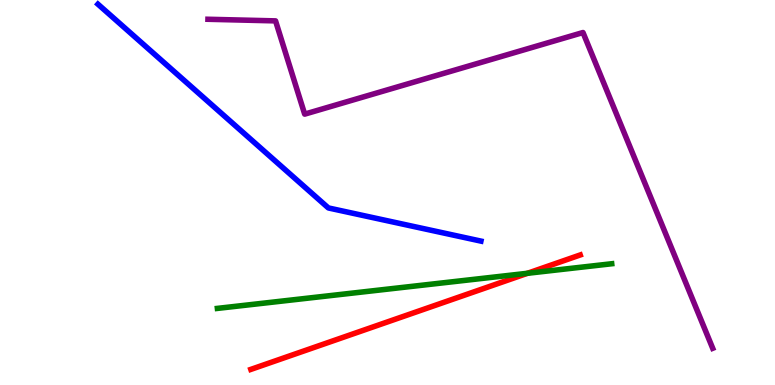[{'lines': ['blue', 'red'], 'intersections': []}, {'lines': ['green', 'red'], 'intersections': [{'x': 6.81, 'y': 2.9}]}, {'lines': ['purple', 'red'], 'intersections': []}, {'lines': ['blue', 'green'], 'intersections': []}, {'lines': ['blue', 'purple'], 'intersections': []}, {'lines': ['green', 'purple'], 'intersections': []}]